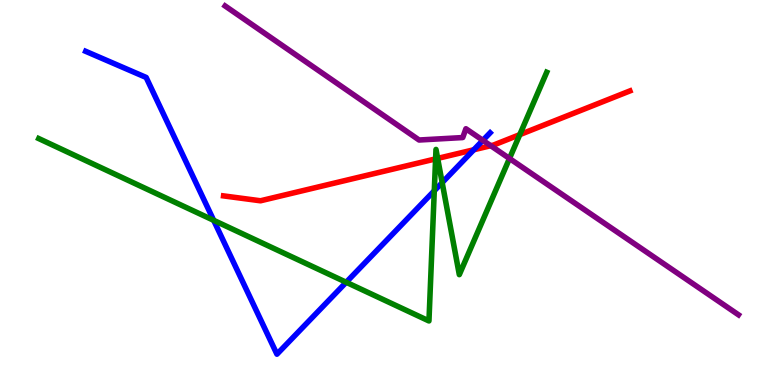[{'lines': ['blue', 'red'], 'intersections': [{'x': 6.11, 'y': 6.11}]}, {'lines': ['green', 'red'], 'intersections': [{'x': 5.62, 'y': 5.87}, {'x': 5.65, 'y': 5.89}, {'x': 6.71, 'y': 6.5}]}, {'lines': ['purple', 'red'], 'intersections': [{'x': 6.33, 'y': 6.22}]}, {'lines': ['blue', 'green'], 'intersections': [{'x': 2.76, 'y': 4.28}, {'x': 4.47, 'y': 2.67}, {'x': 5.6, 'y': 5.04}, {'x': 5.71, 'y': 5.26}]}, {'lines': ['blue', 'purple'], 'intersections': [{'x': 6.23, 'y': 6.35}]}, {'lines': ['green', 'purple'], 'intersections': [{'x': 6.57, 'y': 5.88}]}]